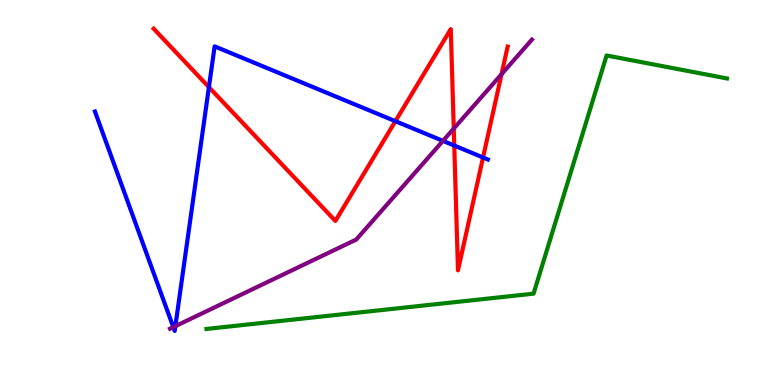[{'lines': ['blue', 'red'], 'intersections': [{'x': 2.7, 'y': 7.74}, {'x': 5.1, 'y': 6.85}, {'x': 5.86, 'y': 6.22}, {'x': 6.23, 'y': 5.91}]}, {'lines': ['green', 'red'], 'intersections': []}, {'lines': ['purple', 'red'], 'intersections': [{'x': 5.85, 'y': 6.66}, {'x': 6.47, 'y': 8.07}]}, {'lines': ['blue', 'green'], 'intersections': []}, {'lines': ['blue', 'purple'], 'intersections': [{'x': 2.24, 'y': 1.5}, {'x': 2.26, 'y': 1.53}, {'x': 5.72, 'y': 6.34}]}, {'lines': ['green', 'purple'], 'intersections': []}]